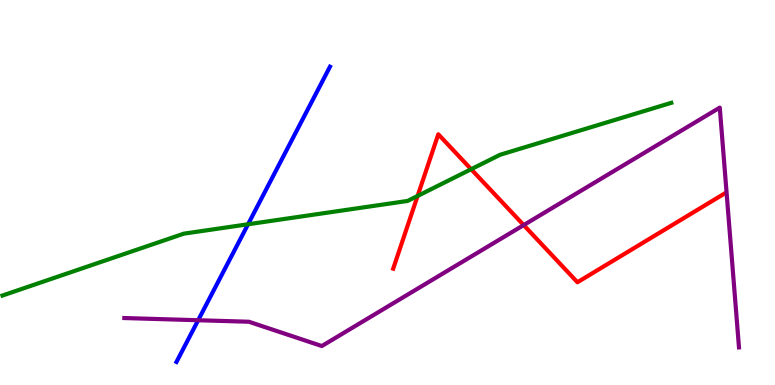[{'lines': ['blue', 'red'], 'intersections': []}, {'lines': ['green', 'red'], 'intersections': [{'x': 5.39, 'y': 4.91}, {'x': 6.08, 'y': 5.6}]}, {'lines': ['purple', 'red'], 'intersections': [{'x': 6.76, 'y': 4.15}]}, {'lines': ['blue', 'green'], 'intersections': [{'x': 3.2, 'y': 4.17}]}, {'lines': ['blue', 'purple'], 'intersections': [{'x': 2.56, 'y': 1.68}]}, {'lines': ['green', 'purple'], 'intersections': []}]